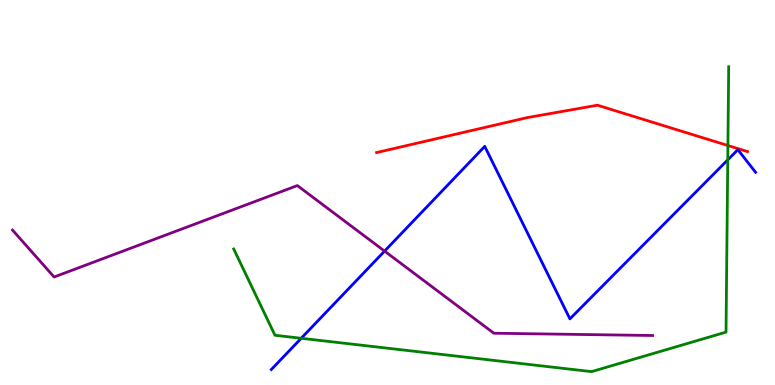[{'lines': ['blue', 'red'], 'intersections': []}, {'lines': ['green', 'red'], 'intersections': [{'x': 9.39, 'y': 6.22}]}, {'lines': ['purple', 'red'], 'intersections': []}, {'lines': ['blue', 'green'], 'intersections': [{'x': 3.89, 'y': 1.21}, {'x': 9.39, 'y': 5.85}]}, {'lines': ['blue', 'purple'], 'intersections': [{'x': 4.96, 'y': 3.48}]}, {'lines': ['green', 'purple'], 'intersections': []}]